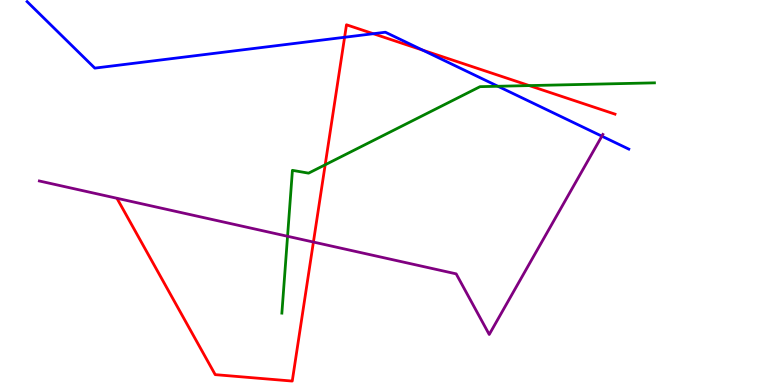[{'lines': ['blue', 'red'], 'intersections': [{'x': 4.45, 'y': 9.03}, {'x': 4.82, 'y': 9.12}, {'x': 5.45, 'y': 8.7}]}, {'lines': ['green', 'red'], 'intersections': [{'x': 4.2, 'y': 5.72}, {'x': 6.83, 'y': 7.78}]}, {'lines': ['purple', 'red'], 'intersections': [{'x': 4.04, 'y': 3.71}]}, {'lines': ['blue', 'green'], 'intersections': [{'x': 6.42, 'y': 7.76}]}, {'lines': ['blue', 'purple'], 'intersections': [{'x': 7.77, 'y': 6.46}]}, {'lines': ['green', 'purple'], 'intersections': [{'x': 3.71, 'y': 3.86}]}]